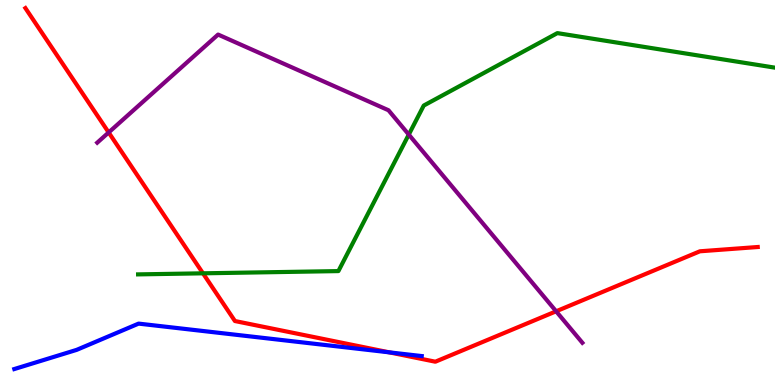[{'lines': ['blue', 'red'], 'intersections': [{'x': 5.02, 'y': 0.848}]}, {'lines': ['green', 'red'], 'intersections': [{'x': 2.62, 'y': 2.9}]}, {'lines': ['purple', 'red'], 'intersections': [{'x': 1.4, 'y': 6.56}, {'x': 7.18, 'y': 1.91}]}, {'lines': ['blue', 'green'], 'intersections': []}, {'lines': ['blue', 'purple'], 'intersections': []}, {'lines': ['green', 'purple'], 'intersections': [{'x': 5.27, 'y': 6.5}]}]